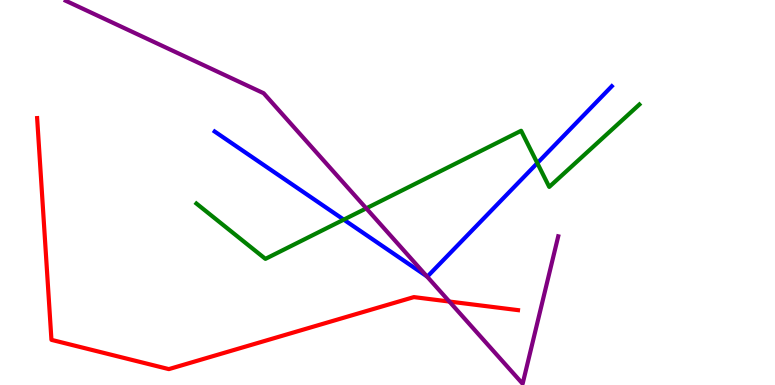[{'lines': ['blue', 'red'], 'intersections': []}, {'lines': ['green', 'red'], 'intersections': []}, {'lines': ['purple', 'red'], 'intersections': [{'x': 5.8, 'y': 2.17}]}, {'lines': ['blue', 'green'], 'intersections': [{'x': 4.44, 'y': 4.3}, {'x': 6.93, 'y': 5.76}]}, {'lines': ['blue', 'purple'], 'intersections': [{'x': 5.51, 'y': 2.82}]}, {'lines': ['green', 'purple'], 'intersections': [{'x': 4.73, 'y': 4.59}]}]